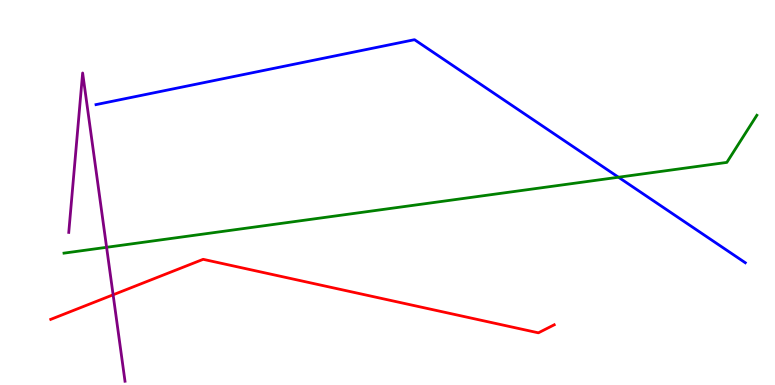[{'lines': ['blue', 'red'], 'intersections': []}, {'lines': ['green', 'red'], 'intersections': []}, {'lines': ['purple', 'red'], 'intersections': [{'x': 1.46, 'y': 2.34}]}, {'lines': ['blue', 'green'], 'intersections': [{'x': 7.98, 'y': 5.4}]}, {'lines': ['blue', 'purple'], 'intersections': []}, {'lines': ['green', 'purple'], 'intersections': [{'x': 1.38, 'y': 3.58}]}]